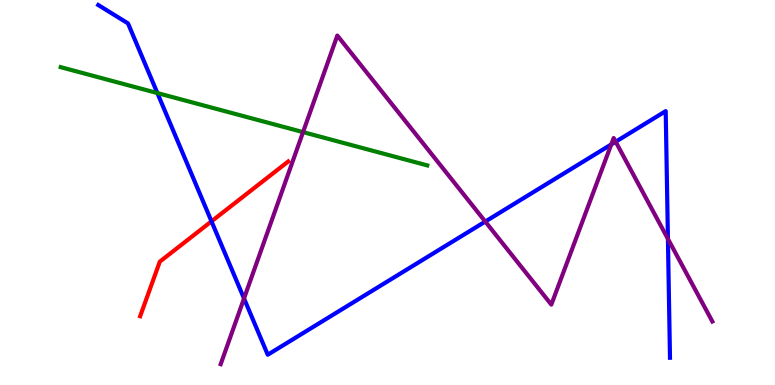[{'lines': ['blue', 'red'], 'intersections': [{'x': 2.73, 'y': 4.25}]}, {'lines': ['green', 'red'], 'intersections': []}, {'lines': ['purple', 'red'], 'intersections': []}, {'lines': ['blue', 'green'], 'intersections': [{'x': 2.03, 'y': 7.58}]}, {'lines': ['blue', 'purple'], 'intersections': [{'x': 3.15, 'y': 2.25}, {'x': 6.26, 'y': 4.25}, {'x': 7.89, 'y': 6.25}, {'x': 7.94, 'y': 6.32}, {'x': 8.62, 'y': 3.8}]}, {'lines': ['green', 'purple'], 'intersections': [{'x': 3.91, 'y': 6.57}]}]